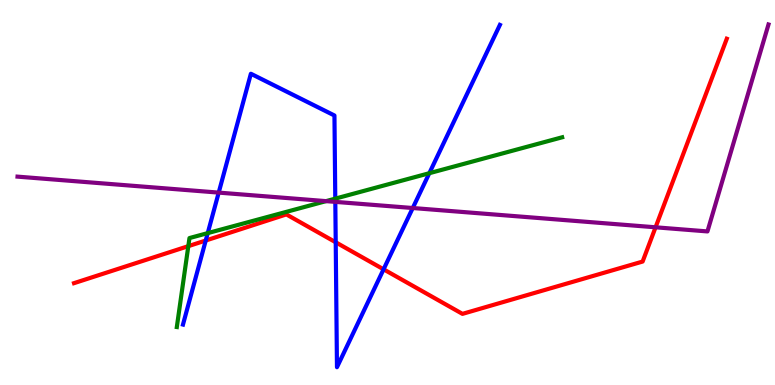[{'lines': ['blue', 'red'], 'intersections': [{'x': 2.65, 'y': 3.75}, {'x': 4.33, 'y': 3.71}, {'x': 4.95, 'y': 3.0}]}, {'lines': ['green', 'red'], 'intersections': [{'x': 2.43, 'y': 3.61}]}, {'lines': ['purple', 'red'], 'intersections': [{'x': 8.46, 'y': 4.1}]}, {'lines': ['blue', 'green'], 'intersections': [{'x': 2.68, 'y': 3.94}, {'x': 4.33, 'y': 4.84}, {'x': 5.54, 'y': 5.5}]}, {'lines': ['blue', 'purple'], 'intersections': [{'x': 2.82, 'y': 5.0}, {'x': 4.33, 'y': 4.76}, {'x': 5.33, 'y': 4.6}]}, {'lines': ['green', 'purple'], 'intersections': [{'x': 4.21, 'y': 4.78}]}]